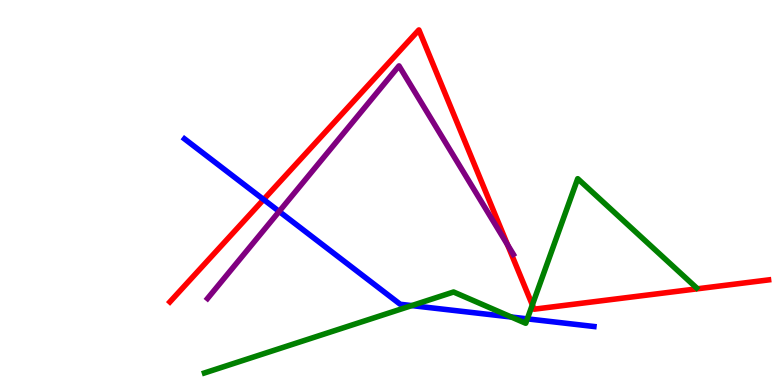[{'lines': ['blue', 'red'], 'intersections': [{'x': 3.4, 'y': 4.82}]}, {'lines': ['green', 'red'], 'intersections': [{'x': 6.87, 'y': 2.08}]}, {'lines': ['purple', 'red'], 'intersections': [{'x': 6.55, 'y': 3.64}]}, {'lines': ['blue', 'green'], 'intersections': [{'x': 5.31, 'y': 2.06}, {'x': 6.6, 'y': 1.77}, {'x': 6.8, 'y': 1.72}]}, {'lines': ['blue', 'purple'], 'intersections': [{'x': 3.6, 'y': 4.51}]}, {'lines': ['green', 'purple'], 'intersections': []}]